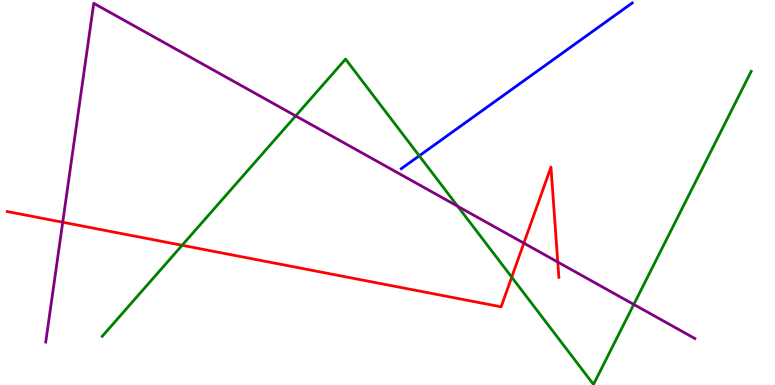[{'lines': ['blue', 'red'], 'intersections': []}, {'lines': ['green', 'red'], 'intersections': [{'x': 2.35, 'y': 3.63}, {'x': 6.6, 'y': 2.8}]}, {'lines': ['purple', 'red'], 'intersections': [{'x': 0.809, 'y': 4.23}, {'x': 6.76, 'y': 3.68}, {'x': 7.2, 'y': 3.19}]}, {'lines': ['blue', 'green'], 'intersections': [{'x': 5.41, 'y': 5.95}]}, {'lines': ['blue', 'purple'], 'intersections': []}, {'lines': ['green', 'purple'], 'intersections': [{'x': 3.82, 'y': 6.99}, {'x': 5.91, 'y': 4.64}, {'x': 8.18, 'y': 2.09}]}]